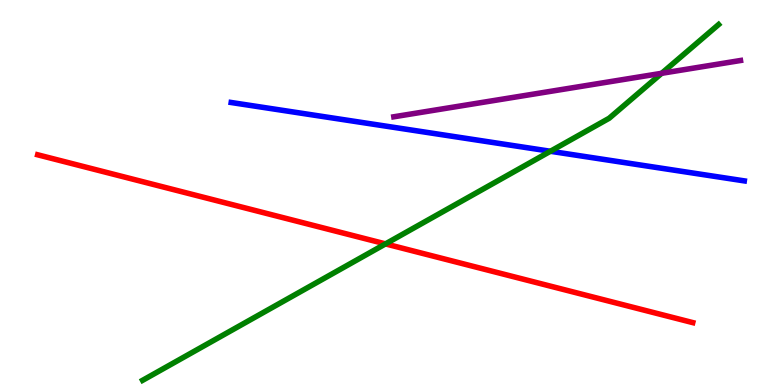[{'lines': ['blue', 'red'], 'intersections': []}, {'lines': ['green', 'red'], 'intersections': [{'x': 4.97, 'y': 3.67}]}, {'lines': ['purple', 'red'], 'intersections': []}, {'lines': ['blue', 'green'], 'intersections': [{'x': 7.1, 'y': 6.07}]}, {'lines': ['blue', 'purple'], 'intersections': []}, {'lines': ['green', 'purple'], 'intersections': [{'x': 8.54, 'y': 8.1}]}]